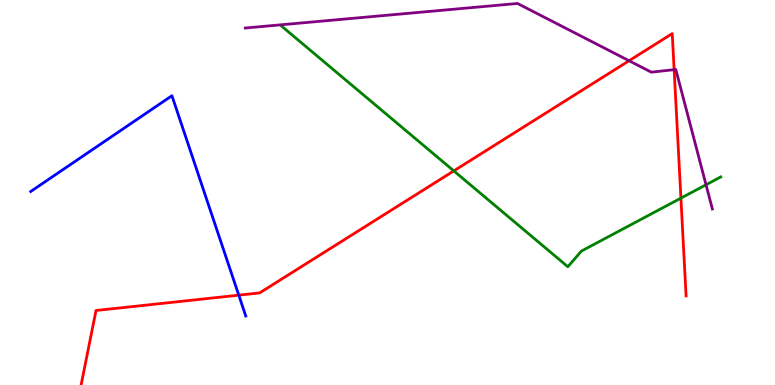[{'lines': ['blue', 'red'], 'intersections': [{'x': 3.08, 'y': 2.33}]}, {'lines': ['green', 'red'], 'intersections': [{'x': 5.86, 'y': 5.56}, {'x': 8.79, 'y': 4.85}]}, {'lines': ['purple', 'red'], 'intersections': [{'x': 8.12, 'y': 8.42}, {'x': 8.7, 'y': 8.19}]}, {'lines': ['blue', 'green'], 'intersections': []}, {'lines': ['blue', 'purple'], 'intersections': []}, {'lines': ['green', 'purple'], 'intersections': [{'x': 9.11, 'y': 5.2}]}]